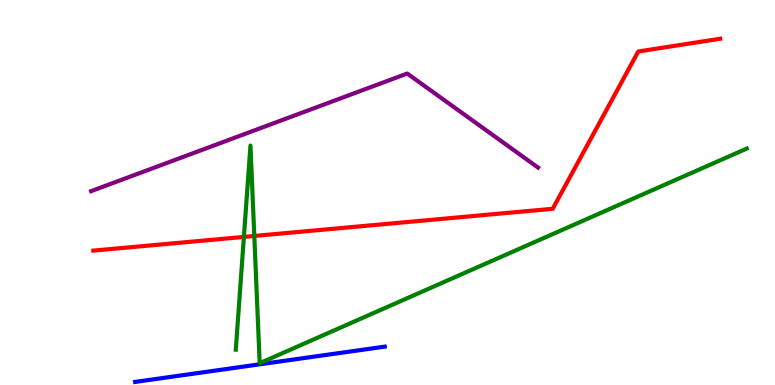[{'lines': ['blue', 'red'], 'intersections': []}, {'lines': ['green', 'red'], 'intersections': [{'x': 3.15, 'y': 3.85}, {'x': 3.28, 'y': 3.87}]}, {'lines': ['purple', 'red'], 'intersections': []}, {'lines': ['blue', 'green'], 'intersections': []}, {'lines': ['blue', 'purple'], 'intersections': []}, {'lines': ['green', 'purple'], 'intersections': []}]